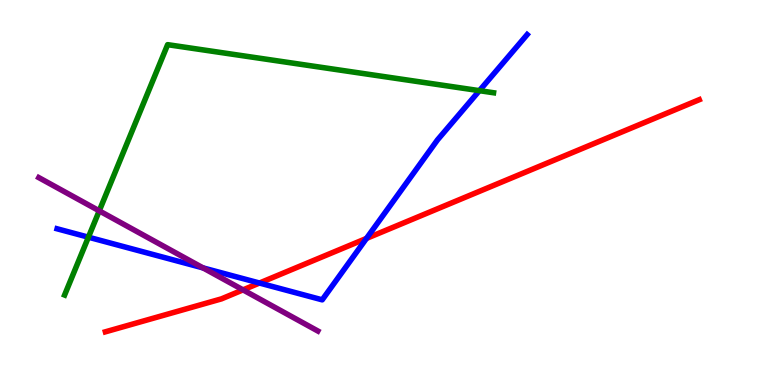[{'lines': ['blue', 'red'], 'intersections': [{'x': 3.35, 'y': 2.65}, {'x': 4.73, 'y': 3.81}]}, {'lines': ['green', 'red'], 'intersections': []}, {'lines': ['purple', 'red'], 'intersections': [{'x': 3.14, 'y': 2.47}]}, {'lines': ['blue', 'green'], 'intersections': [{'x': 1.14, 'y': 3.84}, {'x': 6.19, 'y': 7.64}]}, {'lines': ['blue', 'purple'], 'intersections': [{'x': 2.62, 'y': 3.04}]}, {'lines': ['green', 'purple'], 'intersections': [{'x': 1.28, 'y': 4.52}]}]